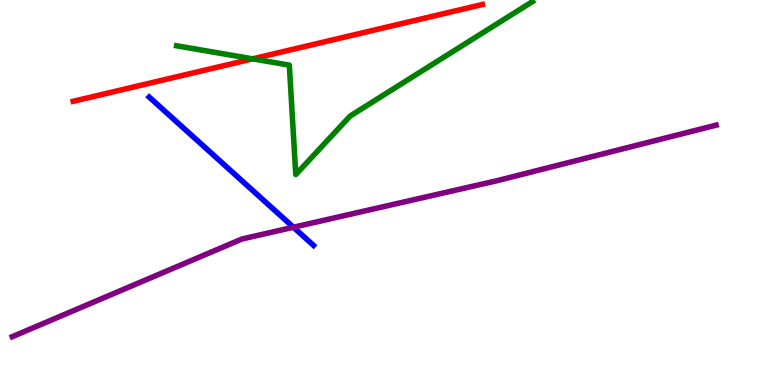[{'lines': ['blue', 'red'], 'intersections': []}, {'lines': ['green', 'red'], 'intersections': [{'x': 3.26, 'y': 8.47}]}, {'lines': ['purple', 'red'], 'intersections': []}, {'lines': ['blue', 'green'], 'intersections': []}, {'lines': ['blue', 'purple'], 'intersections': [{'x': 3.79, 'y': 4.1}]}, {'lines': ['green', 'purple'], 'intersections': []}]